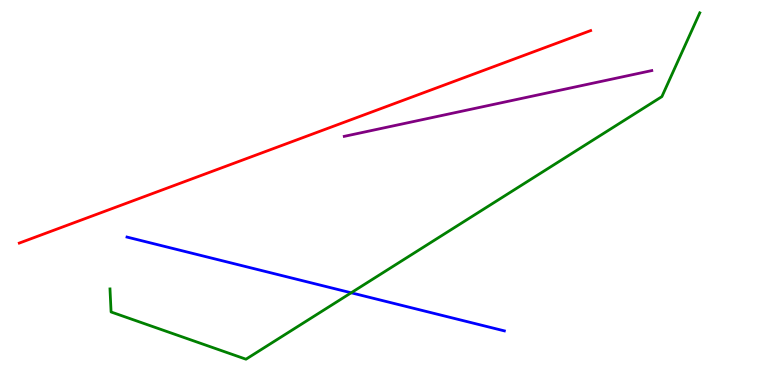[{'lines': ['blue', 'red'], 'intersections': []}, {'lines': ['green', 'red'], 'intersections': []}, {'lines': ['purple', 'red'], 'intersections': []}, {'lines': ['blue', 'green'], 'intersections': [{'x': 4.53, 'y': 2.4}]}, {'lines': ['blue', 'purple'], 'intersections': []}, {'lines': ['green', 'purple'], 'intersections': []}]